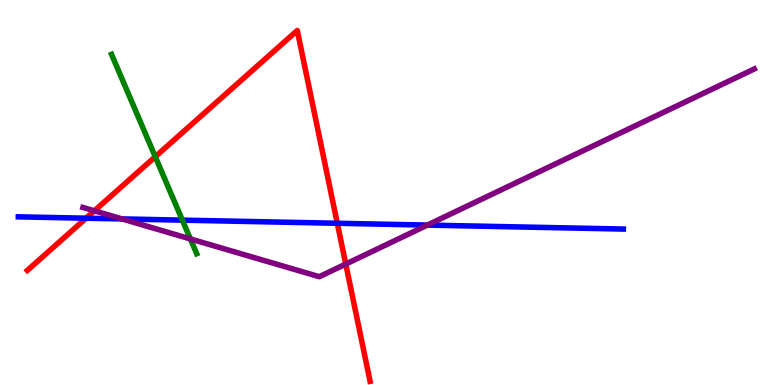[{'lines': ['blue', 'red'], 'intersections': [{'x': 1.11, 'y': 4.33}, {'x': 4.35, 'y': 4.2}]}, {'lines': ['green', 'red'], 'intersections': [{'x': 2.0, 'y': 5.93}]}, {'lines': ['purple', 'red'], 'intersections': [{'x': 1.22, 'y': 4.52}, {'x': 4.46, 'y': 3.14}]}, {'lines': ['blue', 'green'], 'intersections': [{'x': 2.35, 'y': 4.28}]}, {'lines': ['blue', 'purple'], 'intersections': [{'x': 1.58, 'y': 4.31}, {'x': 5.51, 'y': 4.15}]}, {'lines': ['green', 'purple'], 'intersections': [{'x': 2.46, 'y': 3.79}]}]